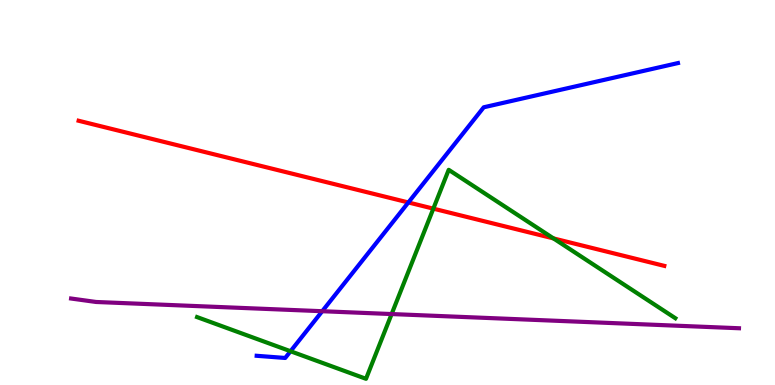[{'lines': ['blue', 'red'], 'intersections': [{'x': 5.27, 'y': 4.74}]}, {'lines': ['green', 'red'], 'intersections': [{'x': 5.59, 'y': 4.58}, {'x': 7.14, 'y': 3.81}]}, {'lines': ['purple', 'red'], 'intersections': []}, {'lines': ['blue', 'green'], 'intersections': [{'x': 3.75, 'y': 0.877}]}, {'lines': ['blue', 'purple'], 'intersections': [{'x': 4.16, 'y': 1.92}]}, {'lines': ['green', 'purple'], 'intersections': [{'x': 5.05, 'y': 1.84}]}]